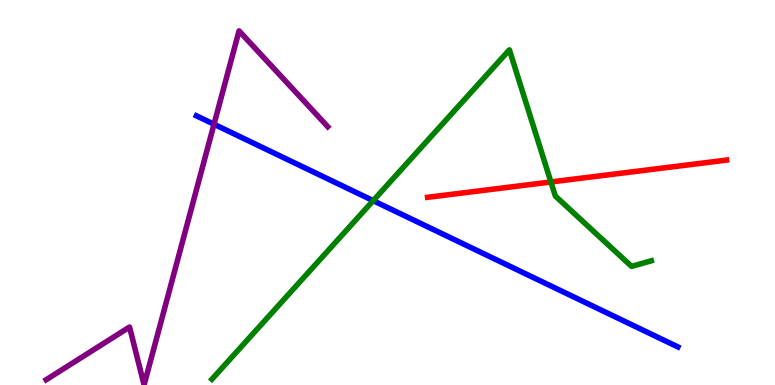[{'lines': ['blue', 'red'], 'intersections': []}, {'lines': ['green', 'red'], 'intersections': [{'x': 7.11, 'y': 5.27}]}, {'lines': ['purple', 'red'], 'intersections': []}, {'lines': ['blue', 'green'], 'intersections': [{'x': 4.82, 'y': 4.79}]}, {'lines': ['blue', 'purple'], 'intersections': [{'x': 2.76, 'y': 6.77}]}, {'lines': ['green', 'purple'], 'intersections': []}]